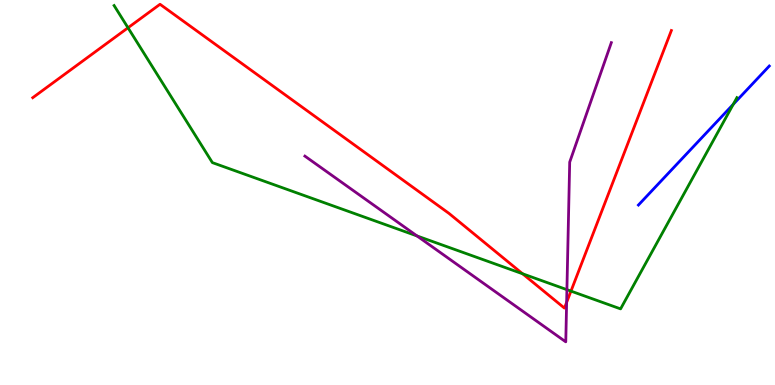[{'lines': ['blue', 'red'], 'intersections': []}, {'lines': ['green', 'red'], 'intersections': [{'x': 1.65, 'y': 9.28}, {'x': 6.74, 'y': 2.89}, {'x': 7.37, 'y': 2.44}]}, {'lines': ['purple', 'red'], 'intersections': [{'x': 7.31, 'y': 2.15}]}, {'lines': ['blue', 'green'], 'intersections': [{'x': 9.46, 'y': 7.29}]}, {'lines': ['blue', 'purple'], 'intersections': []}, {'lines': ['green', 'purple'], 'intersections': [{'x': 5.38, 'y': 3.87}, {'x': 7.31, 'y': 2.48}]}]